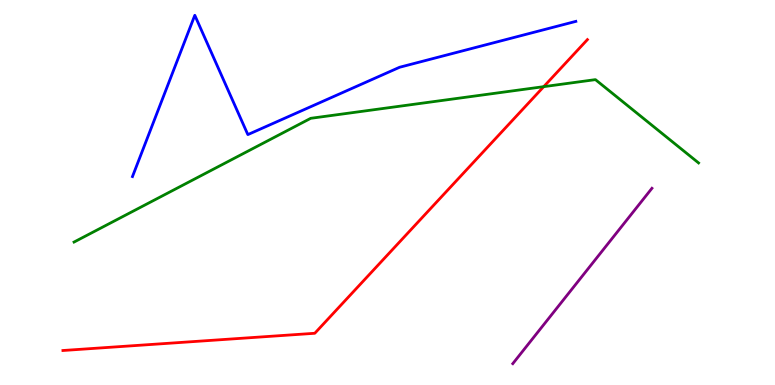[{'lines': ['blue', 'red'], 'intersections': []}, {'lines': ['green', 'red'], 'intersections': [{'x': 7.02, 'y': 7.75}]}, {'lines': ['purple', 'red'], 'intersections': []}, {'lines': ['blue', 'green'], 'intersections': []}, {'lines': ['blue', 'purple'], 'intersections': []}, {'lines': ['green', 'purple'], 'intersections': []}]